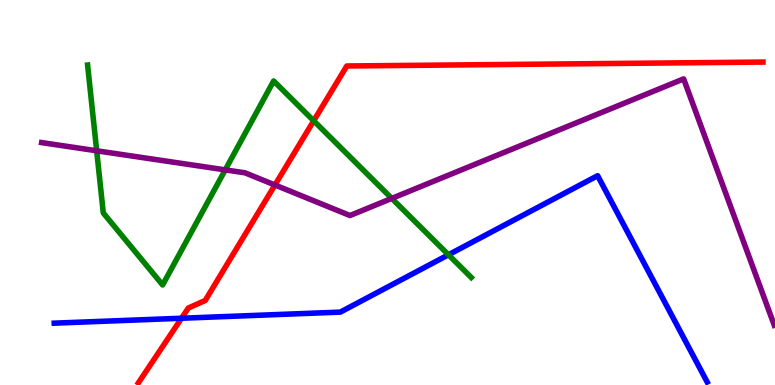[{'lines': ['blue', 'red'], 'intersections': [{'x': 2.34, 'y': 1.73}]}, {'lines': ['green', 'red'], 'intersections': [{'x': 4.05, 'y': 6.86}]}, {'lines': ['purple', 'red'], 'intersections': [{'x': 3.55, 'y': 5.19}]}, {'lines': ['blue', 'green'], 'intersections': [{'x': 5.79, 'y': 3.38}]}, {'lines': ['blue', 'purple'], 'intersections': []}, {'lines': ['green', 'purple'], 'intersections': [{'x': 1.25, 'y': 6.08}, {'x': 2.91, 'y': 5.59}, {'x': 5.05, 'y': 4.85}]}]